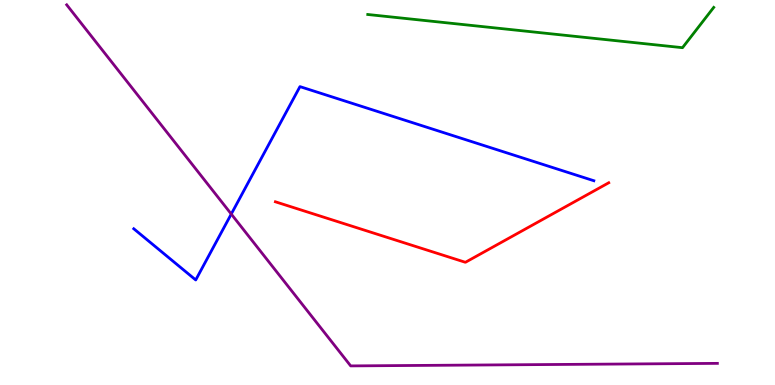[{'lines': ['blue', 'red'], 'intersections': []}, {'lines': ['green', 'red'], 'intersections': []}, {'lines': ['purple', 'red'], 'intersections': []}, {'lines': ['blue', 'green'], 'intersections': []}, {'lines': ['blue', 'purple'], 'intersections': [{'x': 2.98, 'y': 4.44}]}, {'lines': ['green', 'purple'], 'intersections': []}]